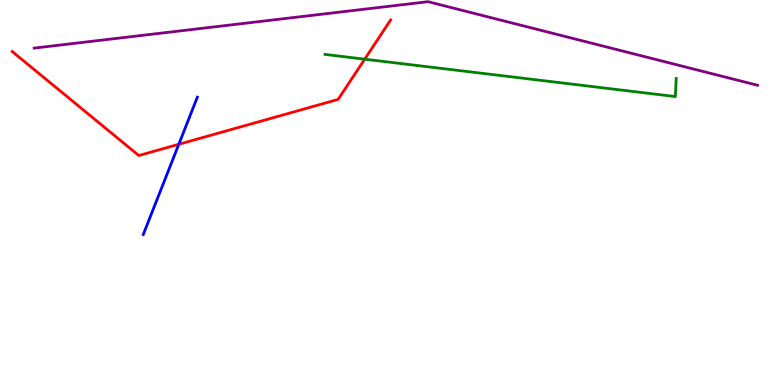[{'lines': ['blue', 'red'], 'intersections': [{'x': 2.31, 'y': 6.25}]}, {'lines': ['green', 'red'], 'intersections': [{'x': 4.71, 'y': 8.46}]}, {'lines': ['purple', 'red'], 'intersections': []}, {'lines': ['blue', 'green'], 'intersections': []}, {'lines': ['blue', 'purple'], 'intersections': []}, {'lines': ['green', 'purple'], 'intersections': []}]